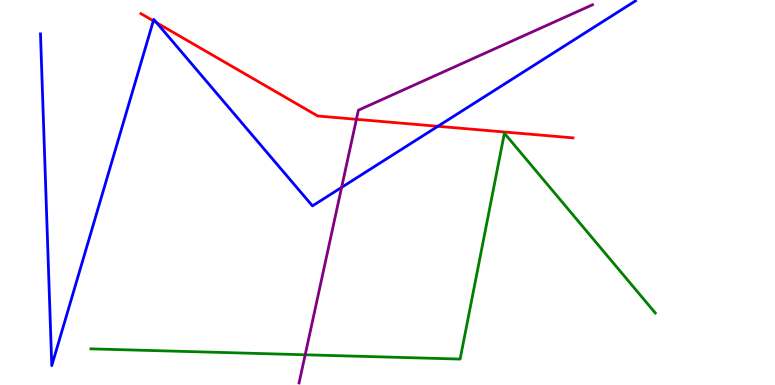[{'lines': ['blue', 'red'], 'intersections': [{'x': 1.98, 'y': 9.46}, {'x': 2.02, 'y': 9.41}, {'x': 5.65, 'y': 6.72}]}, {'lines': ['green', 'red'], 'intersections': []}, {'lines': ['purple', 'red'], 'intersections': [{'x': 4.6, 'y': 6.9}]}, {'lines': ['blue', 'green'], 'intersections': []}, {'lines': ['blue', 'purple'], 'intersections': [{'x': 4.41, 'y': 5.13}]}, {'lines': ['green', 'purple'], 'intersections': [{'x': 3.94, 'y': 0.785}]}]